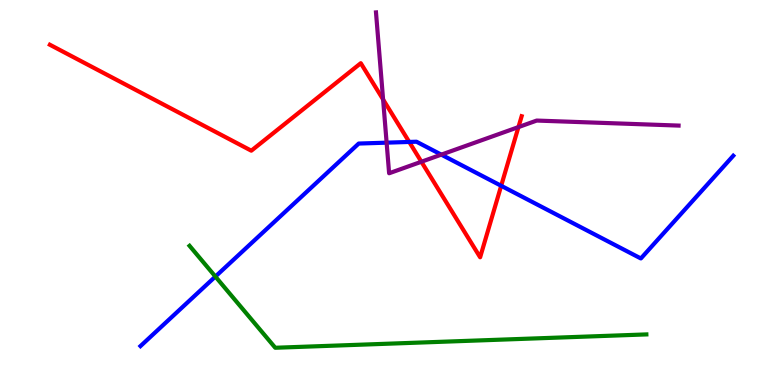[{'lines': ['blue', 'red'], 'intersections': [{'x': 5.28, 'y': 6.31}, {'x': 6.47, 'y': 5.17}]}, {'lines': ['green', 'red'], 'intersections': []}, {'lines': ['purple', 'red'], 'intersections': [{'x': 4.94, 'y': 7.42}, {'x': 5.44, 'y': 5.8}, {'x': 6.69, 'y': 6.7}]}, {'lines': ['blue', 'green'], 'intersections': [{'x': 2.78, 'y': 2.82}]}, {'lines': ['blue', 'purple'], 'intersections': [{'x': 4.99, 'y': 6.29}, {'x': 5.69, 'y': 5.98}]}, {'lines': ['green', 'purple'], 'intersections': []}]